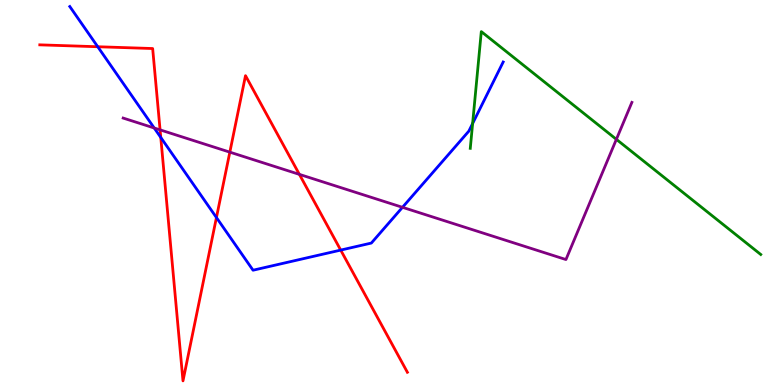[{'lines': ['blue', 'red'], 'intersections': [{'x': 1.26, 'y': 8.79}, {'x': 2.07, 'y': 6.43}, {'x': 2.79, 'y': 4.35}, {'x': 4.4, 'y': 3.5}]}, {'lines': ['green', 'red'], 'intersections': []}, {'lines': ['purple', 'red'], 'intersections': [{'x': 2.07, 'y': 6.63}, {'x': 2.97, 'y': 6.05}, {'x': 3.86, 'y': 5.47}]}, {'lines': ['blue', 'green'], 'intersections': [{'x': 6.1, 'y': 6.79}]}, {'lines': ['blue', 'purple'], 'intersections': [{'x': 1.99, 'y': 6.68}, {'x': 5.19, 'y': 4.62}]}, {'lines': ['green', 'purple'], 'intersections': [{'x': 7.95, 'y': 6.38}]}]